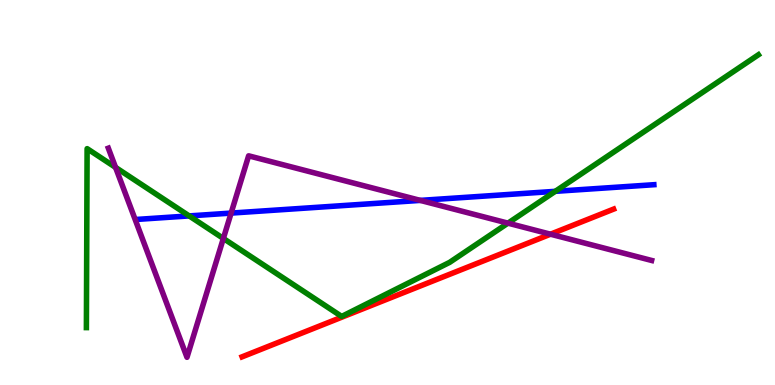[{'lines': ['blue', 'red'], 'intersections': []}, {'lines': ['green', 'red'], 'intersections': []}, {'lines': ['purple', 'red'], 'intersections': [{'x': 7.1, 'y': 3.92}]}, {'lines': ['blue', 'green'], 'intersections': [{'x': 2.44, 'y': 4.39}, {'x': 7.16, 'y': 5.03}]}, {'lines': ['blue', 'purple'], 'intersections': [{'x': 2.98, 'y': 4.47}, {'x': 5.42, 'y': 4.79}]}, {'lines': ['green', 'purple'], 'intersections': [{'x': 1.49, 'y': 5.65}, {'x': 2.88, 'y': 3.81}, {'x': 6.55, 'y': 4.2}]}]